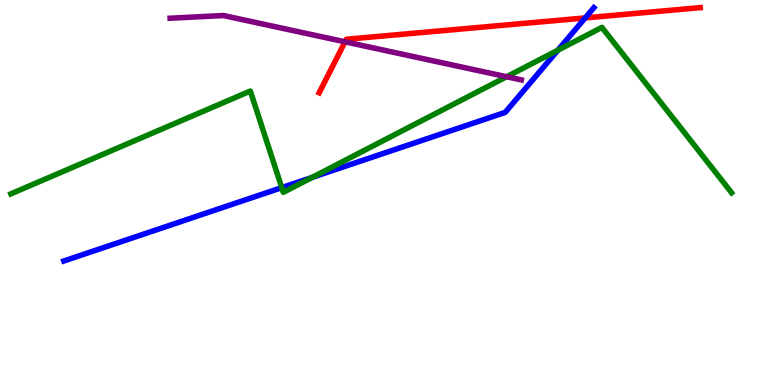[{'lines': ['blue', 'red'], 'intersections': [{'x': 7.55, 'y': 9.53}]}, {'lines': ['green', 'red'], 'intersections': []}, {'lines': ['purple', 'red'], 'intersections': [{'x': 4.45, 'y': 8.91}]}, {'lines': ['blue', 'green'], 'intersections': [{'x': 3.64, 'y': 5.13}, {'x': 4.03, 'y': 5.39}, {'x': 7.2, 'y': 8.7}]}, {'lines': ['blue', 'purple'], 'intersections': []}, {'lines': ['green', 'purple'], 'intersections': [{'x': 6.54, 'y': 8.01}]}]